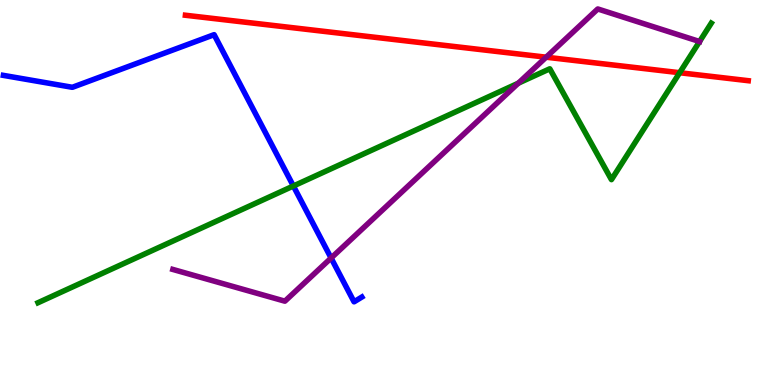[{'lines': ['blue', 'red'], 'intersections': []}, {'lines': ['green', 'red'], 'intersections': [{'x': 8.77, 'y': 8.11}]}, {'lines': ['purple', 'red'], 'intersections': [{'x': 7.05, 'y': 8.51}]}, {'lines': ['blue', 'green'], 'intersections': [{'x': 3.79, 'y': 5.17}]}, {'lines': ['blue', 'purple'], 'intersections': [{'x': 4.27, 'y': 3.3}]}, {'lines': ['green', 'purple'], 'intersections': [{'x': 6.69, 'y': 7.84}, {'x': 9.03, 'y': 8.92}]}]